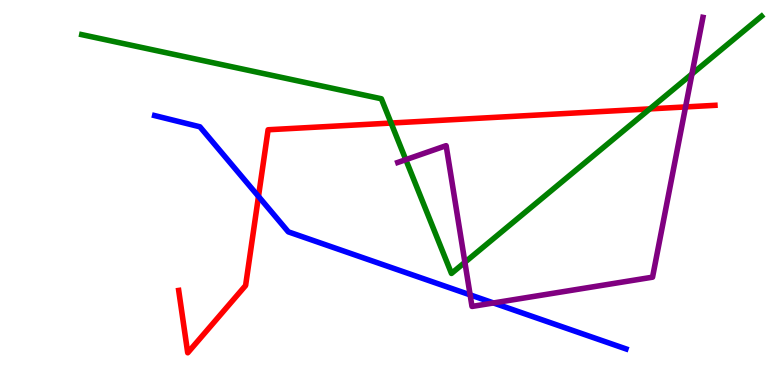[{'lines': ['blue', 'red'], 'intersections': [{'x': 3.34, 'y': 4.9}]}, {'lines': ['green', 'red'], 'intersections': [{'x': 5.05, 'y': 6.8}, {'x': 8.38, 'y': 7.17}]}, {'lines': ['purple', 'red'], 'intersections': [{'x': 8.85, 'y': 7.22}]}, {'lines': ['blue', 'green'], 'intersections': []}, {'lines': ['blue', 'purple'], 'intersections': [{'x': 6.07, 'y': 2.34}, {'x': 6.37, 'y': 2.13}]}, {'lines': ['green', 'purple'], 'intersections': [{'x': 5.24, 'y': 5.85}, {'x': 6.0, 'y': 3.19}, {'x': 8.93, 'y': 8.08}]}]